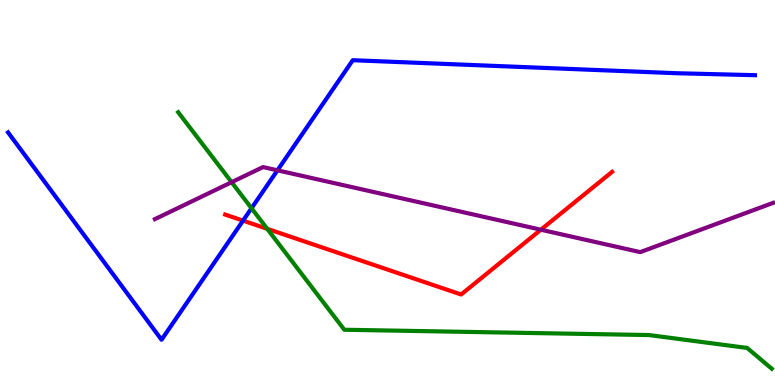[{'lines': ['blue', 'red'], 'intersections': [{'x': 3.14, 'y': 4.27}]}, {'lines': ['green', 'red'], 'intersections': [{'x': 3.45, 'y': 4.06}]}, {'lines': ['purple', 'red'], 'intersections': [{'x': 6.98, 'y': 4.03}]}, {'lines': ['blue', 'green'], 'intersections': [{'x': 3.25, 'y': 4.59}]}, {'lines': ['blue', 'purple'], 'intersections': [{'x': 3.58, 'y': 5.58}]}, {'lines': ['green', 'purple'], 'intersections': [{'x': 2.99, 'y': 5.27}]}]